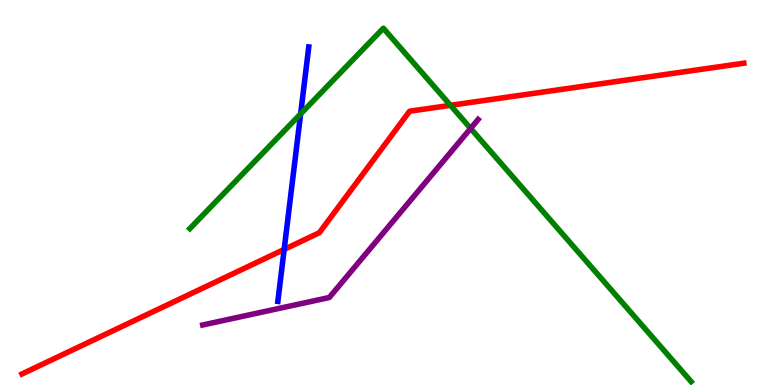[{'lines': ['blue', 'red'], 'intersections': [{'x': 3.67, 'y': 3.52}]}, {'lines': ['green', 'red'], 'intersections': [{'x': 5.81, 'y': 7.26}]}, {'lines': ['purple', 'red'], 'intersections': []}, {'lines': ['blue', 'green'], 'intersections': [{'x': 3.88, 'y': 7.04}]}, {'lines': ['blue', 'purple'], 'intersections': []}, {'lines': ['green', 'purple'], 'intersections': [{'x': 6.07, 'y': 6.66}]}]